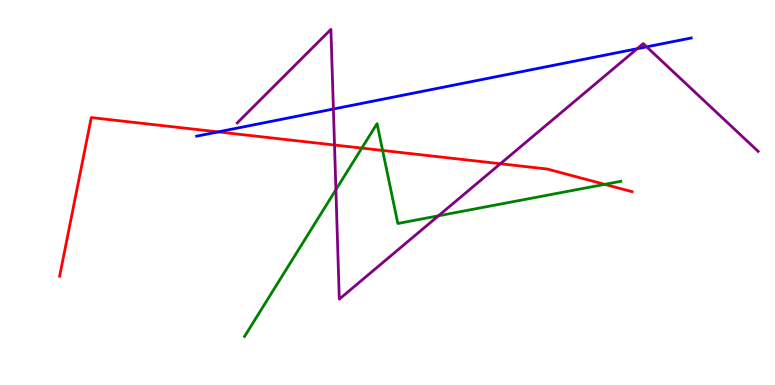[{'lines': ['blue', 'red'], 'intersections': [{'x': 2.81, 'y': 6.57}]}, {'lines': ['green', 'red'], 'intersections': [{'x': 4.67, 'y': 6.15}, {'x': 4.94, 'y': 6.09}, {'x': 7.8, 'y': 5.21}]}, {'lines': ['purple', 'red'], 'intersections': [{'x': 4.32, 'y': 6.23}, {'x': 6.46, 'y': 5.75}]}, {'lines': ['blue', 'green'], 'intersections': []}, {'lines': ['blue', 'purple'], 'intersections': [{'x': 4.3, 'y': 7.17}, {'x': 8.22, 'y': 8.73}, {'x': 8.34, 'y': 8.78}]}, {'lines': ['green', 'purple'], 'intersections': [{'x': 4.33, 'y': 5.07}, {'x': 5.66, 'y': 4.39}]}]